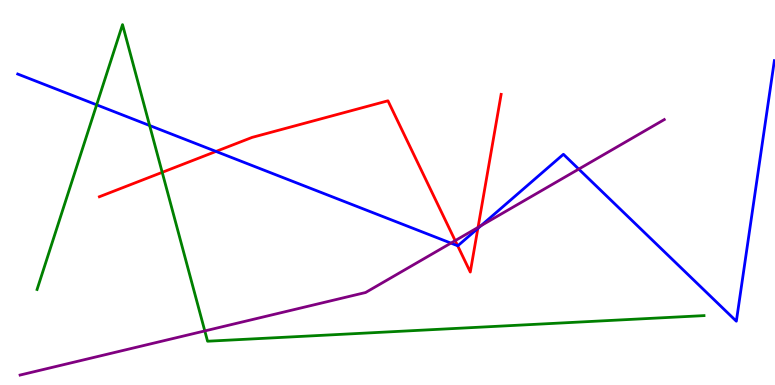[{'lines': ['blue', 'red'], 'intersections': [{'x': 2.79, 'y': 6.07}, {'x': 5.9, 'y': 3.62}, {'x': 6.17, 'y': 4.07}]}, {'lines': ['green', 'red'], 'intersections': [{'x': 2.09, 'y': 5.52}]}, {'lines': ['purple', 'red'], 'intersections': [{'x': 5.87, 'y': 3.75}, {'x': 6.17, 'y': 4.09}]}, {'lines': ['blue', 'green'], 'intersections': [{'x': 1.25, 'y': 7.28}, {'x': 1.93, 'y': 6.74}]}, {'lines': ['blue', 'purple'], 'intersections': [{'x': 5.82, 'y': 3.69}, {'x': 6.21, 'y': 4.14}, {'x': 7.47, 'y': 5.61}]}, {'lines': ['green', 'purple'], 'intersections': [{'x': 2.64, 'y': 1.4}]}]